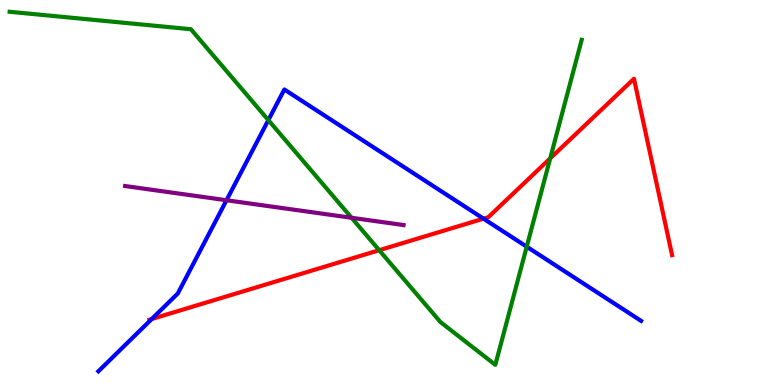[{'lines': ['blue', 'red'], 'intersections': [{'x': 1.96, 'y': 1.71}, {'x': 6.24, 'y': 4.32}]}, {'lines': ['green', 'red'], 'intersections': [{'x': 4.89, 'y': 3.5}, {'x': 7.1, 'y': 5.89}]}, {'lines': ['purple', 'red'], 'intersections': []}, {'lines': ['blue', 'green'], 'intersections': [{'x': 3.46, 'y': 6.88}, {'x': 6.8, 'y': 3.59}]}, {'lines': ['blue', 'purple'], 'intersections': [{'x': 2.92, 'y': 4.8}]}, {'lines': ['green', 'purple'], 'intersections': [{'x': 4.54, 'y': 4.34}]}]